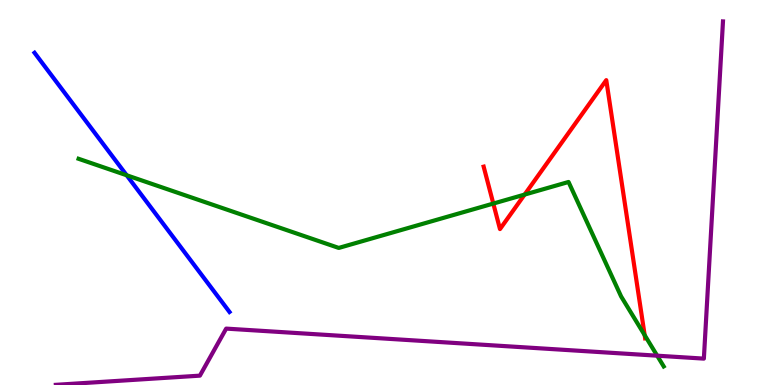[{'lines': ['blue', 'red'], 'intersections': []}, {'lines': ['green', 'red'], 'intersections': [{'x': 6.37, 'y': 4.71}, {'x': 6.77, 'y': 4.95}, {'x': 8.32, 'y': 1.3}]}, {'lines': ['purple', 'red'], 'intersections': []}, {'lines': ['blue', 'green'], 'intersections': [{'x': 1.63, 'y': 5.45}]}, {'lines': ['blue', 'purple'], 'intersections': []}, {'lines': ['green', 'purple'], 'intersections': [{'x': 8.48, 'y': 0.761}]}]